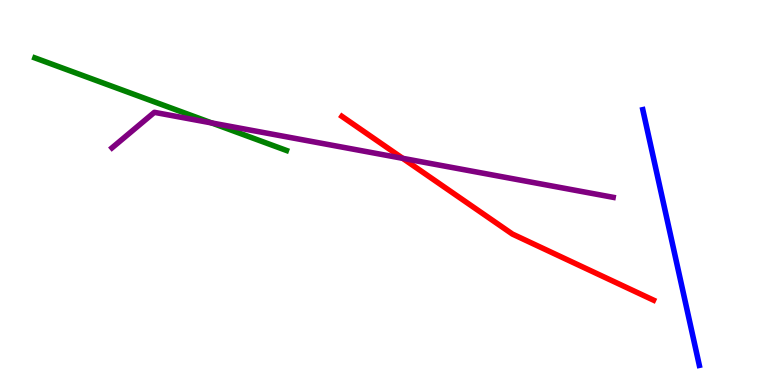[{'lines': ['blue', 'red'], 'intersections': []}, {'lines': ['green', 'red'], 'intersections': []}, {'lines': ['purple', 'red'], 'intersections': [{'x': 5.2, 'y': 5.89}]}, {'lines': ['blue', 'green'], 'intersections': []}, {'lines': ['blue', 'purple'], 'intersections': []}, {'lines': ['green', 'purple'], 'intersections': [{'x': 2.73, 'y': 6.81}]}]